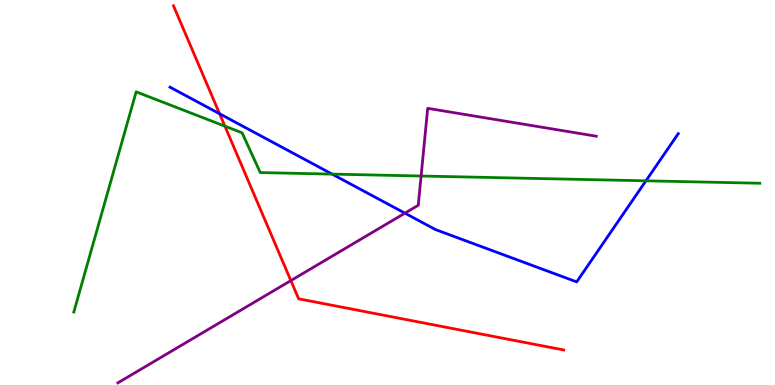[{'lines': ['blue', 'red'], 'intersections': [{'x': 2.83, 'y': 7.05}]}, {'lines': ['green', 'red'], 'intersections': [{'x': 2.9, 'y': 6.72}]}, {'lines': ['purple', 'red'], 'intersections': [{'x': 3.75, 'y': 2.71}]}, {'lines': ['blue', 'green'], 'intersections': [{'x': 4.29, 'y': 5.48}, {'x': 8.33, 'y': 5.3}]}, {'lines': ['blue', 'purple'], 'intersections': [{'x': 5.22, 'y': 4.46}]}, {'lines': ['green', 'purple'], 'intersections': [{'x': 5.43, 'y': 5.43}]}]